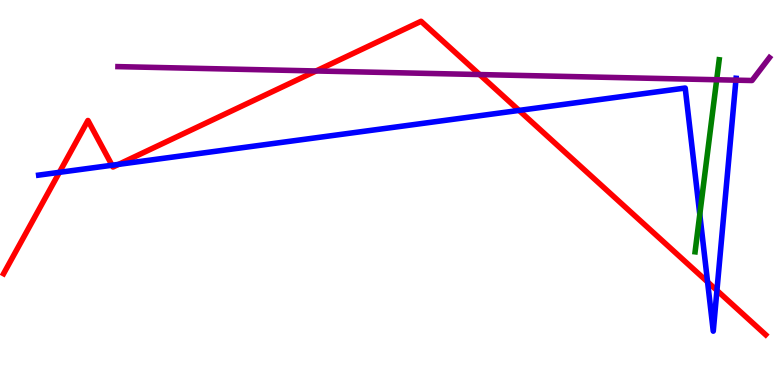[{'lines': ['blue', 'red'], 'intersections': [{'x': 0.766, 'y': 5.52}, {'x': 1.45, 'y': 5.71}, {'x': 1.53, 'y': 5.73}, {'x': 6.7, 'y': 7.13}, {'x': 9.13, 'y': 2.68}, {'x': 9.25, 'y': 2.46}]}, {'lines': ['green', 'red'], 'intersections': []}, {'lines': ['purple', 'red'], 'intersections': [{'x': 4.08, 'y': 8.16}, {'x': 6.19, 'y': 8.06}]}, {'lines': ['blue', 'green'], 'intersections': [{'x': 9.03, 'y': 4.43}]}, {'lines': ['blue', 'purple'], 'intersections': [{'x': 9.5, 'y': 7.92}]}, {'lines': ['green', 'purple'], 'intersections': [{'x': 9.25, 'y': 7.93}]}]